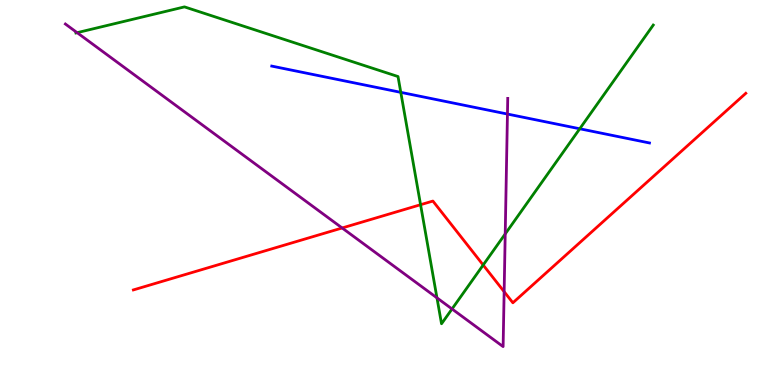[{'lines': ['blue', 'red'], 'intersections': []}, {'lines': ['green', 'red'], 'intersections': [{'x': 5.43, 'y': 4.68}, {'x': 6.23, 'y': 3.12}]}, {'lines': ['purple', 'red'], 'intersections': [{'x': 4.41, 'y': 4.08}, {'x': 6.51, 'y': 2.42}]}, {'lines': ['blue', 'green'], 'intersections': [{'x': 5.17, 'y': 7.6}, {'x': 7.48, 'y': 6.66}]}, {'lines': ['blue', 'purple'], 'intersections': [{'x': 6.55, 'y': 7.04}]}, {'lines': ['green', 'purple'], 'intersections': [{'x': 0.995, 'y': 9.15}, {'x': 5.64, 'y': 2.26}, {'x': 5.83, 'y': 1.98}, {'x': 6.52, 'y': 3.92}]}]